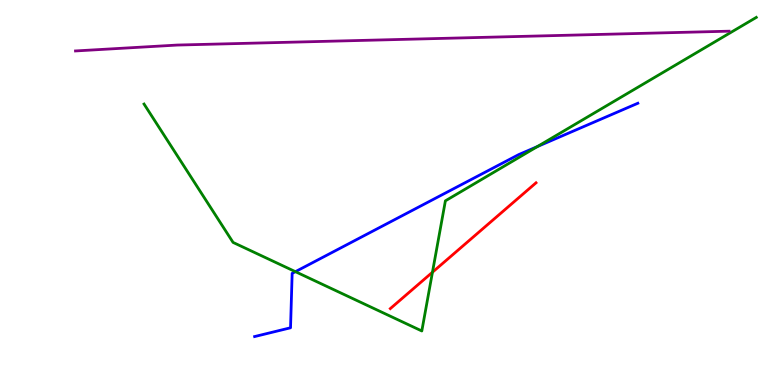[{'lines': ['blue', 'red'], 'intersections': []}, {'lines': ['green', 'red'], 'intersections': [{'x': 5.58, 'y': 2.93}]}, {'lines': ['purple', 'red'], 'intersections': []}, {'lines': ['blue', 'green'], 'intersections': [{'x': 3.81, 'y': 2.94}, {'x': 6.93, 'y': 6.19}]}, {'lines': ['blue', 'purple'], 'intersections': []}, {'lines': ['green', 'purple'], 'intersections': []}]